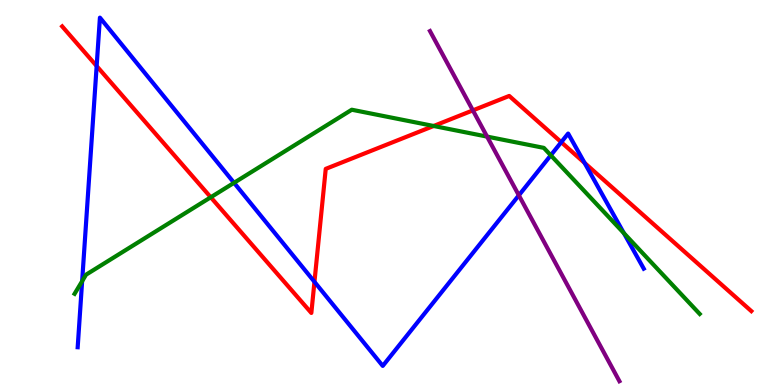[{'lines': ['blue', 'red'], 'intersections': [{'x': 1.25, 'y': 8.28}, {'x': 4.06, 'y': 2.68}, {'x': 7.24, 'y': 6.31}, {'x': 7.54, 'y': 5.77}]}, {'lines': ['green', 'red'], 'intersections': [{'x': 2.72, 'y': 4.88}, {'x': 5.6, 'y': 6.73}]}, {'lines': ['purple', 'red'], 'intersections': [{'x': 6.1, 'y': 7.13}]}, {'lines': ['blue', 'green'], 'intersections': [{'x': 1.06, 'y': 2.7}, {'x': 3.02, 'y': 5.25}, {'x': 7.11, 'y': 5.97}, {'x': 8.05, 'y': 3.94}]}, {'lines': ['blue', 'purple'], 'intersections': [{'x': 6.69, 'y': 4.93}]}, {'lines': ['green', 'purple'], 'intersections': [{'x': 6.28, 'y': 6.45}]}]